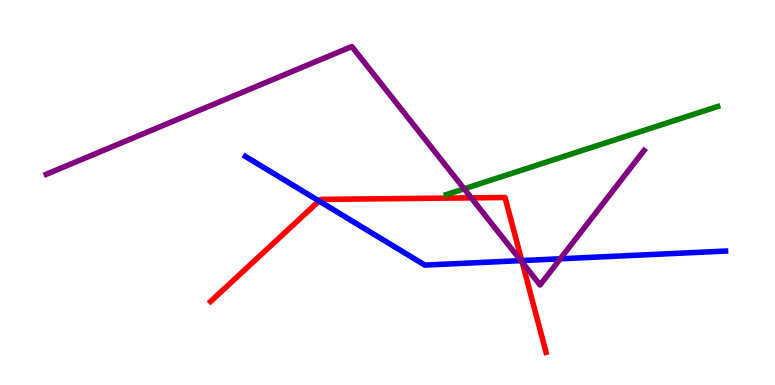[{'lines': ['blue', 'red'], 'intersections': [{'x': 4.12, 'y': 4.78}, {'x': 6.73, 'y': 3.23}]}, {'lines': ['green', 'red'], 'intersections': []}, {'lines': ['purple', 'red'], 'intersections': [{'x': 6.08, 'y': 4.86}, {'x': 6.74, 'y': 3.19}]}, {'lines': ['blue', 'green'], 'intersections': []}, {'lines': ['blue', 'purple'], 'intersections': [{'x': 6.72, 'y': 3.23}, {'x': 7.23, 'y': 3.28}]}, {'lines': ['green', 'purple'], 'intersections': [{'x': 5.99, 'y': 5.1}]}]